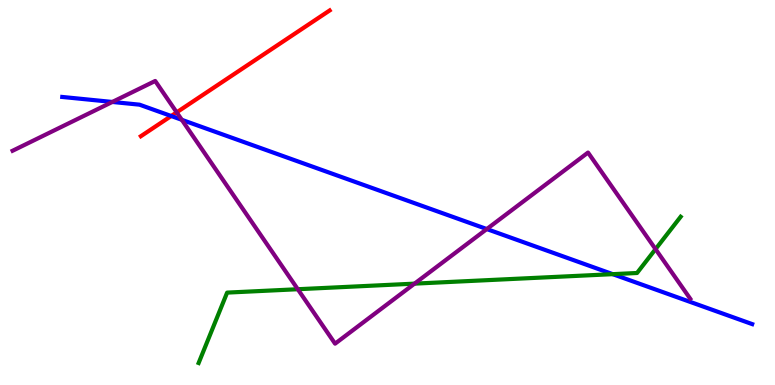[{'lines': ['blue', 'red'], 'intersections': [{'x': 2.21, 'y': 6.99}]}, {'lines': ['green', 'red'], 'intersections': []}, {'lines': ['purple', 'red'], 'intersections': [{'x': 2.28, 'y': 7.08}]}, {'lines': ['blue', 'green'], 'intersections': [{'x': 7.91, 'y': 2.88}]}, {'lines': ['blue', 'purple'], 'intersections': [{'x': 1.45, 'y': 7.35}, {'x': 2.35, 'y': 6.89}, {'x': 6.28, 'y': 4.05}]}, {'lines': ['green', 'purple'], 'intersections': [{'x': 3.84, 'y': 2.49}, {'x': 5.35, 'y': 2.63}, {'x': 8.46, 'y': 3.53}]}]